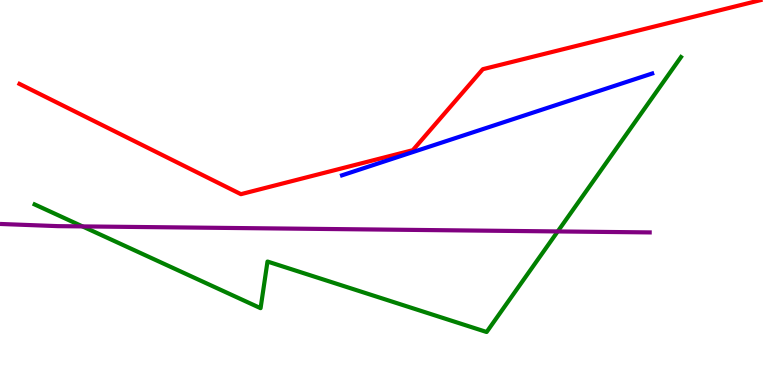[{'lines': ['blue', 'red'], 'intersections': []}, {'lines': ['green', 'red'], 'intersections': []}, {'lines': ['purple', 'red'], 'intersections': []}, {'lines': ['blue', 'green'], 'intersections': []}, {'lines': ['blue', 'purple'], 'intersections': []}, {'lines': ['green', 'purple'], 'intersections': [{'x': 1.06, 'y': 4.12}, {'x': 7.2, 'y': 3.99}]}]